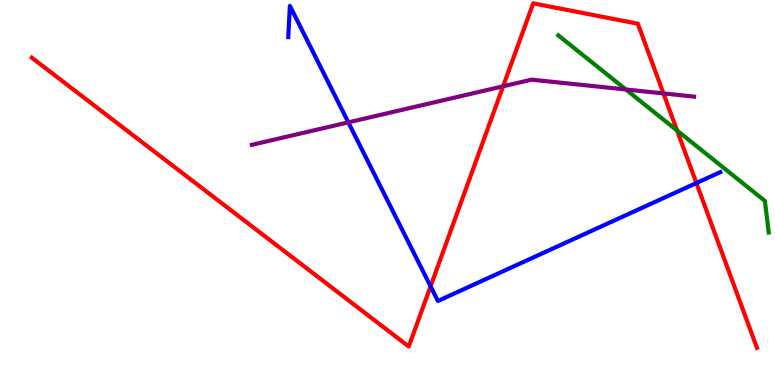[{'lines': ['blue', 'red'], 'intersections': [{'x': 5.56, 'y': 2.56}, {'x': 8.99, 'y': 5.25}]}, {'lines': ['green', 'red'], 'intersections': [{'x': 8.74, 'y': 6.61}]}, {'lines': ['purple', 'red'], 'intersections': [{'x': 6.49, 'y': 7.76}, {'x': 8.56, 'y': 7.57}]}, {'lines': ['blue', 'green'], 'intersections': []}, {'lines': ['blue', 'purple'], 'intersections': [{'x': 4.49, 'y': 6.82}]}, {'lines': ['green', 'purple'], 'intersections': [{'x': 8.08, 'y': 7.68}]}]